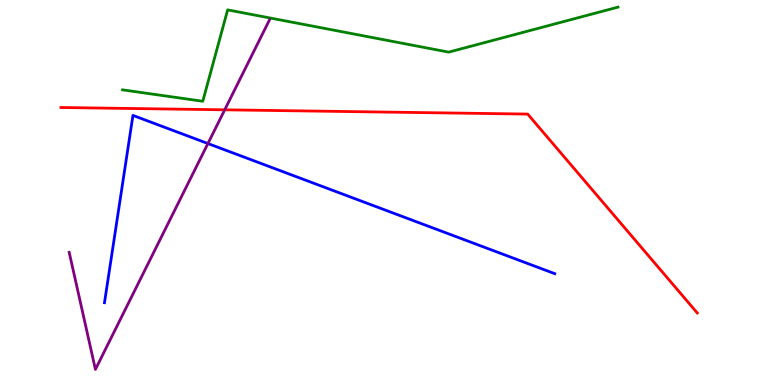[{'lines': ['blue', 'red'], 'intersections': []}, {'lines': ['green', 'red'], 'intersections': []}, {'lines': ['purple', 'red'], 'intersections': [{'x': 2.9, 'y': 7.15}]}, {'lines': ['blue', 'green'], 'intersections': []}, {'lines': ['blue', 'purple'], 'intersections': [{'x': 2.68, 'y': 6.27}]}, {'lines': ['green', 'purple'], 'intersections': []}]